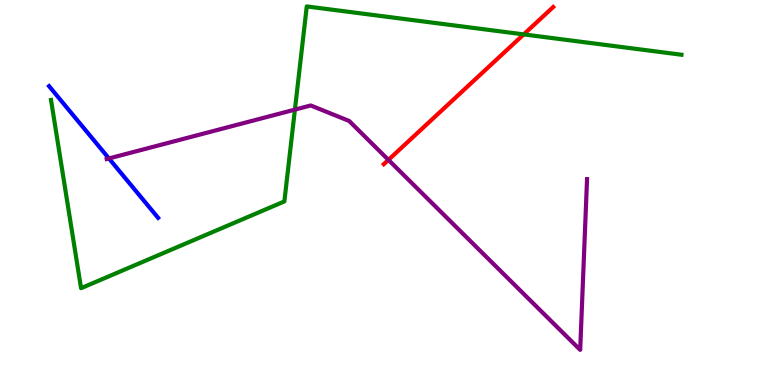[{'lines': ['blue', 'red'], 'intersections': []}, {'lines': ['green', 'red'], 'intersections': [{'x': 6.76, 'y': 9.11}]}, {'lines': ['purple', 'red'], 'intersections': [{'x': 5.01, 'y': 5.85}]}, {'lines': ['blue', 'green'], 'intersections': []}, {'lines': ['blue', 'purple'], 'intersections': [{'x': 1.41, 'y': 5.88}]}, {'lines': ['green', 'purple'], 'intersections': [{'x': 3.81, 'y': 7.15}]}]